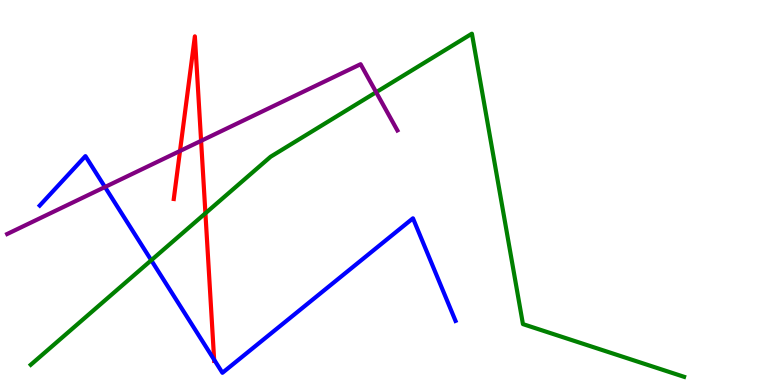[{'lines': ['blue', 'red'], 'intersections': [{'x': 2.76, 'y': 0.657}]}, {'lines': ['green', 'red'], 'intersections': [{'x': 2.65, 'y': 4.46}]}, {'lines': ['purple', 'red'], 'intersections': [{'x': 2.32, 'y': 6.08}, {'x': 2.59, 'y': 6.34}]}, {'lines': ['blue', 'green'], 'intersections': [{'x': 1.95, 'y': 3.24}]}, {'lines': ['blue', 'purple'], 'intersections': [{'x': 1.35, 'y': 5.14}]}, {'lines': ['green', 'purple'], 'intersections': [{'x': 4.85, 'y': 7.6}]}]